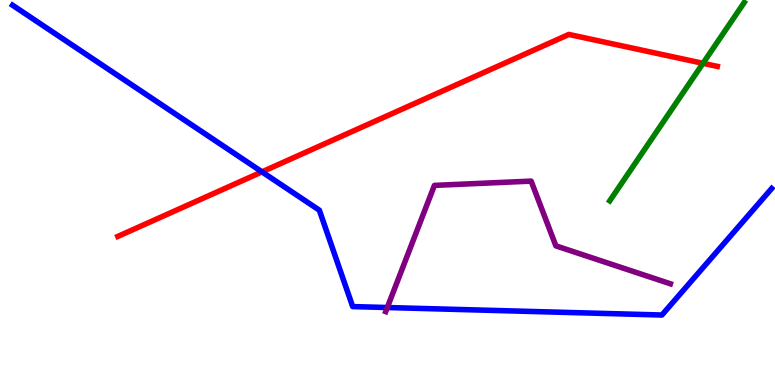[{'lines': ['blue', 'red'], 'intersections': [{'x': 3.38, 'y': 5.54}]}, {'lines': ['green', 'red'], 'intersections': [{'x': 9.07, 'y': 8.36}]}, {'lines': ['purple', 'red'], 'intersections': []}, {'lines': ['blue', 'green'], 'intersections': []}, {'lines': ['blue', 'purple'], 'intersections': [{'x': 5.0, 'y': 2.01}]}, {'lines': ['green', 'purple'], 'intersections': []}]